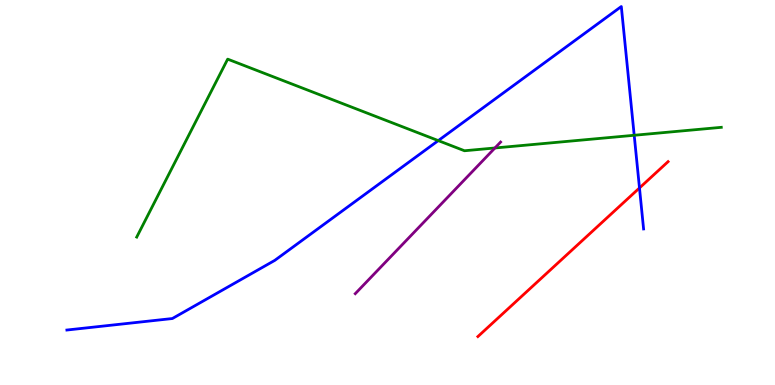[{'lines': ['blue', 'red'], 'intersections': [{'x': 8.25, 'y': 5.12}]}, {'lines': ['green', 'red'], 'intersections': []}, {'lines': ['purple', 'red'], 'intersections': []}, {'lines': ['blue', 'green'], 'intersections': [{'x': 5.66, 'y': 6.35}, {'x': 8.18, 'y': 6.49}]}, {'lines': ['blue', 'purple'], 'intersections': []}, {'lines': ['green', 'purple'], 'intersections': [{'x': 6.39, 'y': 6.16}]}]